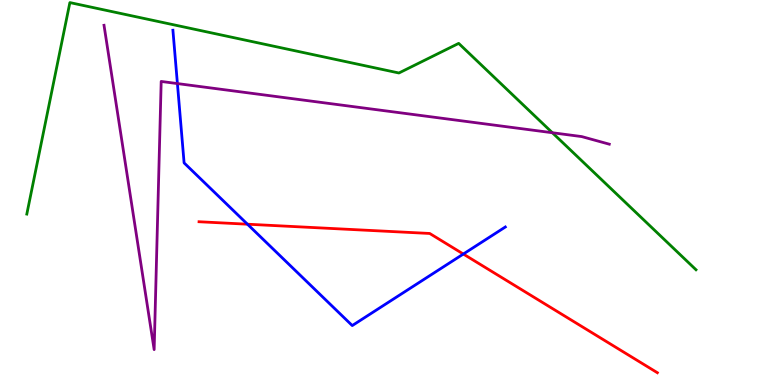[{'lines': ['blue', 'red'], 'intersections': [{'x': 3.19, 'y': 4.18}, {'x': 5.98, 'y': 3.4}]}, {'lines': ['green', 'red'], 'intersections': []}, {'lines': ['purple', 'red'], 'intersections': []}, {'lines': ['blue', 'green'], 'intersections': []}, {'lines': ['blue', 'purple'], 'intersections': [{'x': 2.29, 'y': 7.83}]}, {'lines': ['green', 'purple'], 'intersections': [{'x': 7.13, 'y': 6.55}]}]